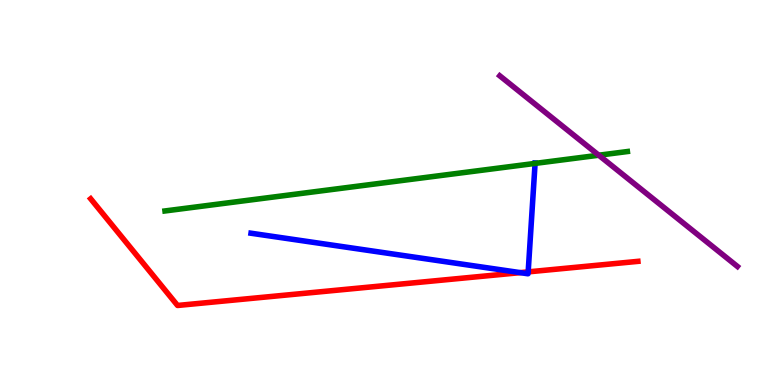[{'lines': ['blue', 'red'], 'intersections': [{'x': 6.71, 'y': 2.92}, {'x': 6.82, 'y': 2.94}]}, {'lines': ['green', 'red'], 'intersections': []}, {'lines': ['purple', 'red'], 'intersections': []}, {'lines': ['blue', 'green'], 'intersections': [{'x': 6.9, 'y': 5.76}]}, {'lines': ['blue', 'purple'], 'intersections': []}, {'lines': ['green', 'purple'], 'intersections': [{'x': 7.73, 'y': 5.97}]}]